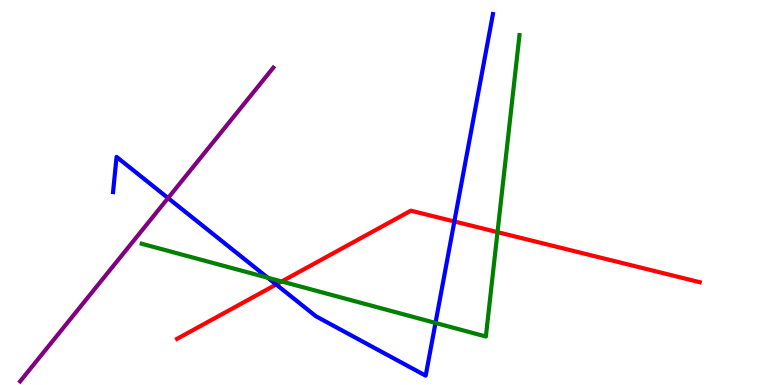[{'lines': ['blue', 'red'], 'intersections': [{'x': 3.56, 'y': 2.61}, {'x': 5.86, 'y': 4.25}]}, {'lines': ['green', 'red'], 'intersections': [{'x': 3.64, 'y': 2.69}, {'x': 6.42, 'y': 3.97}]}, {'lines': ['purple', 'red'], 'intersections': []}, {'lines': ['blue', 'green'], 'intersections': [{'x': 3.45, 'y': 2.79}, {'x': 5.62, 'y': 1.61}]}, {'lines': ['blue', 'purple'], 'intersections': [{'x': 2.17, 'y': 4.86}]}, {'lines': ['green', 'purple'], 'intersections': []}]